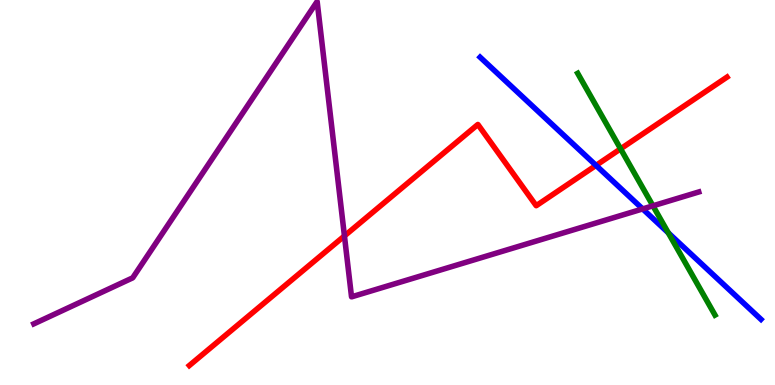[{'lines': ['blue', 'red'], 'intersections': [{'x': 7.69, 'y': 5.7}]}, {'lines': ['green', 'red'], 'intersections': [{'x': 8.01, 'y': 6.13}]}, {'lines': ['purple', 'red'], 'intersections': [{'x': 4.44, 'y': 3.87}]}, {'lines': ['blue', 'green'], 'intersections': [{'x': 8.62, 'y': 3.95}]}, {'lines': ['blue', 'purple'], 'intersections': [{'x': 8.29, 'y': 4.57}]}, {'lines': ['green', 'purple'], 'intersections': [{'x': 8.43, 'y': 4.65}]}]